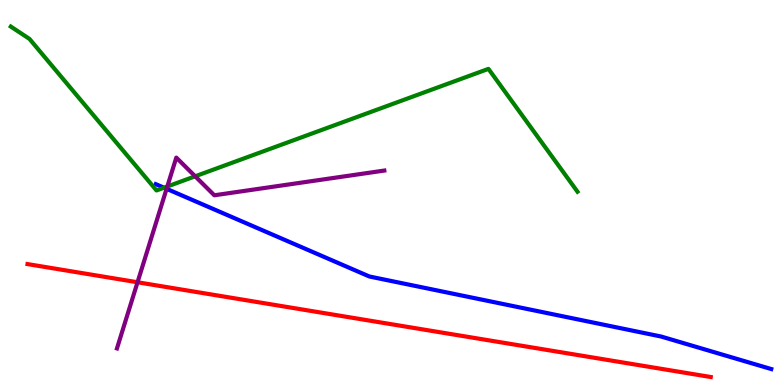[{'lines': ['blue', 'red'], 'intersections': []}, {'lines': ['green', 'red'], 'intersections': []}, {'lines': ['purple', 'red'], 'intersections': [{'x': 1.77, 'y': 2.67}]}, {'lines': ['blue', 'green'], 'intersections': [{'x': 2.12, 'y': 5.12}]}, {'lines': ['blue', 'purple'], 'intersections': [{'x': 2.15, 'y': 5.1}]}, {'lines': ['green', 'purple'], 'intersections': [{'x': 2.16, 'y': 5.16}, {'x': 2.52, 'y': 5.42}]}]